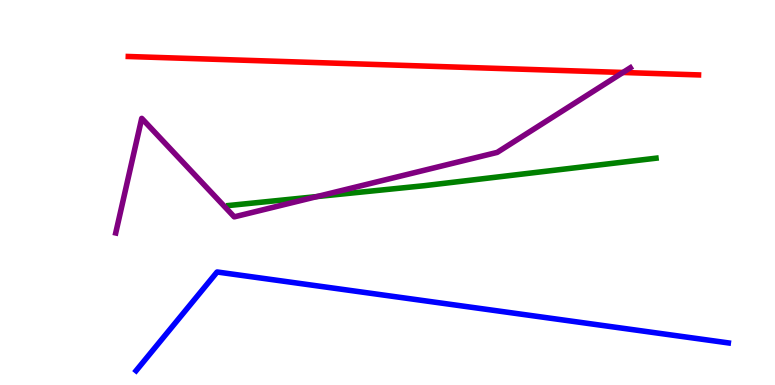[{'lines': ['blue', 'red'], 'intersections': []}, {'lines': ['green', 'red'], 'intersections': []}, {'lines': ['purple', 'red'], 'intersections': [{'x': 8.04, 'y': 8.12}]}, {'lines': ['blue', 'green'], 'intersections': []}, {'lines': ['blue', 'purple'], 'intersections': []}, {'lines': ['green', 'purple'], 'intersections': [{'x': 4.09, 'y': 4.89}]}]